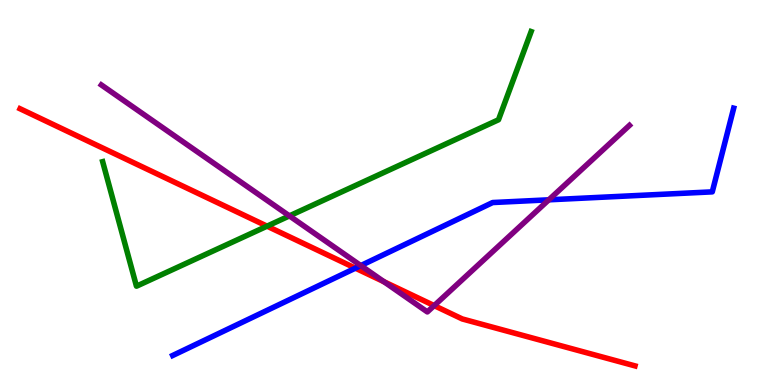[{'lines': ['blue', 'red'], 'intersections': [{'x': 4.59, 'y': 3.03}]}, {'lines': ['green', 'red'], 'intersections': [{'x': 3.45, 'y': 4.13}]}, {'lines': ['purple', 'red'], 'intersections': [{'x': 4.96, 'y': 2.68}, {'x': 5.6, 'y': 2.06}]}, {'lines': ['blue', 'green'], 'intersections': []}, {'lines': ['blue', 'purple'], 'intersections': [{'x': 4.66, 'y': 3.1}, {'x': 7.08, 'y': 4.81}]}, {'lines': ['green', 'purple'], 'intersections': [{'x': 3.73, 'y': 4.39}]}]